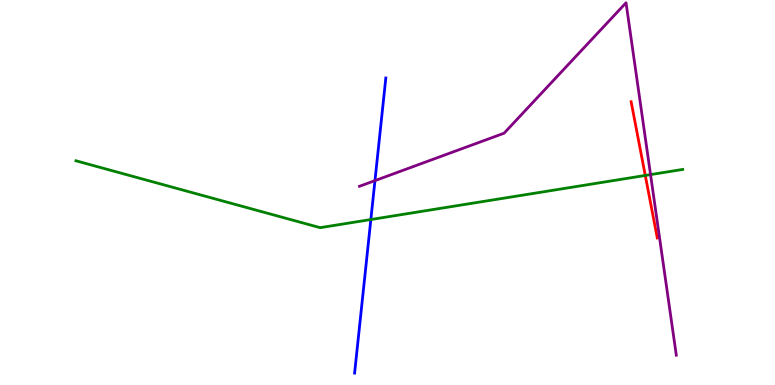[{'lines': ['blue', 'red'], 'intersections': []}, {'lines': ['green', 'red'], 'intersections': [{'x': 8.33, 'y': 5.44}]}, {'lines': ['purple', 'red'], 'intersections': []}, {'lines': ['blue', 'green'], 'intersections': [{'x': 4.79, 'y': 4.3}]}, {'lines': ['blue', 'purple'], 'intersections': [{'x': 4.84, 'y': 5.31}]}, {'lines': ['green', 'purple'], 'intersections': [{'x': 8.39, 'y': 5.46}]}]